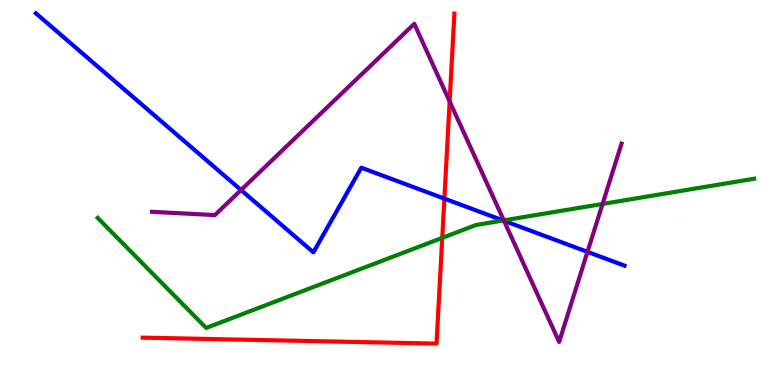[{'lines': ['blue', 'red'], 'intersections': [{'x': 5.73, 'y': 4.84}]}, {'lines': ['green', 'red'], 'intersections': [{'x': 5.71, 'y': 3.82}]}, {'lines': ['purple', 'red'], 'intersections': [{'x': 5.8, 'y': 7.37}]}, {'lines': ['blue', 'green'], 'intersections': [{'x': 6.49, 'y': 4.27}]}, {'lines': ['blue', 'purple'], 'intersections': [{'x': 3.11, 'y': 5.06}, {'x': 6.5, 'y': 4.26}, {'x': 7.58, 'y': 3.46}]}, {'lines': ['green', 'purple'], 'intersections': [{'x': 6.5, 'y': 4.28}, {'x': 7.78, 'y': 4.7}]}]